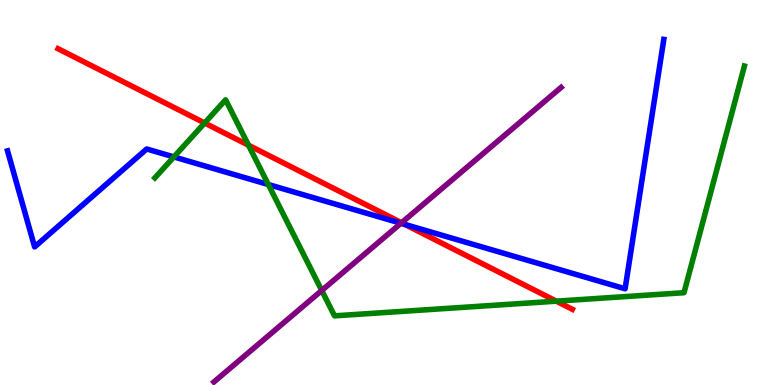[{'lines': ['blue', 'red'], 'intersections': [{'x': 5.22, 'y': 4.17}]}, {'lines': ['green', 'red'], 'intersections': [{'x': 2.64, 'y': 6.81}, {'x': 3.21, 'y': 6.23}, {'x': 7.18, 'y': 2.18}]}, {'lines': ['purple', 'red'], 'intersections': [{'x': 5.18, 'y': 4.21}]}, {'lines': ['blue', 'green'], 'intersections': [{'x': 2.24, 'y': 5.92}, {'x': 3.46, 'y': 5.21}]}, {'lines': ['blue', 'purple'], 'intersections': [{'x': 5.17, 'y': 4.2}]}, {'lines': ['green', 'purple'], 'intersections': [{'x': 4.15, 'y': 2.45}]}]